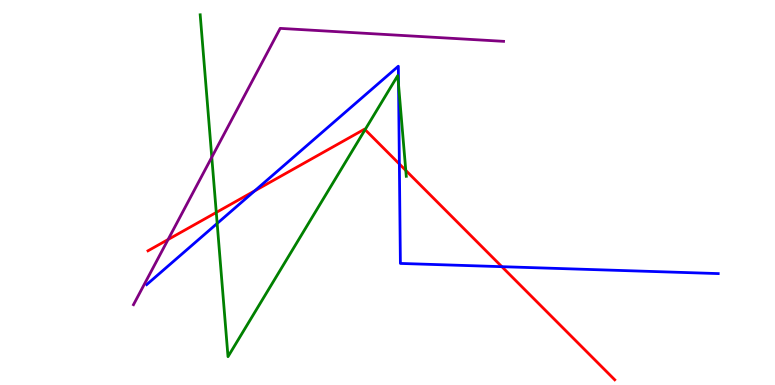[{'lines': ['blue', 'red'], 'intersections': [{'x': 3.29, 'y': 5.04}, {'x': 5.15, 'y': 5.74}, {'x': 6.48, 'y': 3.07}]}, {'lines': ['green', 'red'], 'intersections': [{'x': 2.79, 'y': 4.48}, {'x': 4.71, 'y': 6.63}, {'x': 5.24, 'y': 5.57}]}, {'lines': ['purple', 'red'], 'intersections': [{'x': 2.17, 'y': 3.78}]}, {'lines': ['blue', 'green'], 'intersections': [{'x': 2.8, 'y': 4.2}, {'x': 5.14, 'y': 7.8}]}, {'lines': ['blue', 'purple'], 'intersections': []}, {'lines': ['green', 'purple'], 'intersections': [{'x': 2.73, 'y': 5.92}]}]